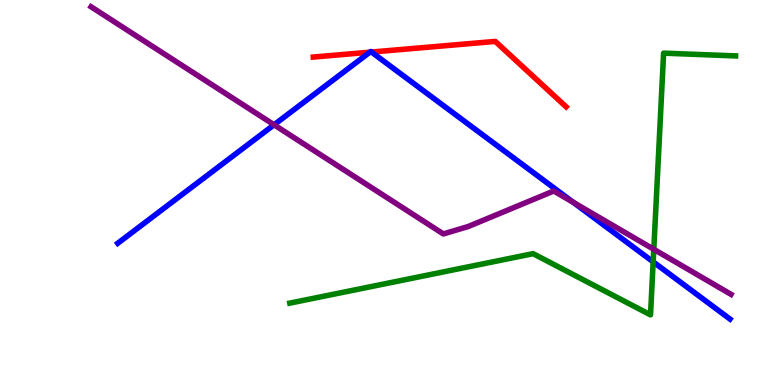[{'lines': ['blue', 'red'], 'intersections': [{'x': 4.77, 'y': 8.64}, {'x': 4.79, 'y': 8.65}]}, {'lines': ['green', 'red'], 'intersections': []}, {'lines': ['purple', 'red'], 'intersections': []}, {'lines': ['blue', 'green'], 'intersections': [{'x': 8.43, 'y': 3.2}]}, {'lines': ['blue', 'purple'], 'intersections': [{'x': 3.54, 'y': 6.76}, {'x': 7.4, 'y': 4.74}]}, {'lines': ['green', 'purple'], 'intersections': [{'x': 8.44, 'y': 3.52}]}]